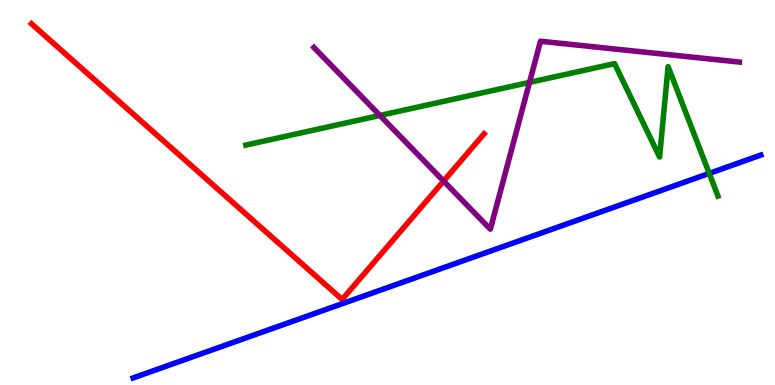[{'lines': ['blue', 'red'], 'intersections': []}, {'lines': ['green', 'red'], 'intersections': []}, {'lines': ['purple', 'red'], 'intersections': [{'x': 5.72, 'y': 5.3}]}, {'lines': ['blue', 'green'], 'intersections': [{'x': 9.15, 'y': 5.5}]}, {'lines': ['blue', 'purple'], 'intersections': []}, {'lines': ['green', 'purple'], 'intersections': [{'x': 4.9, 'y': 7.0}, {'x': 6.83, 'y': 7.86}]}]